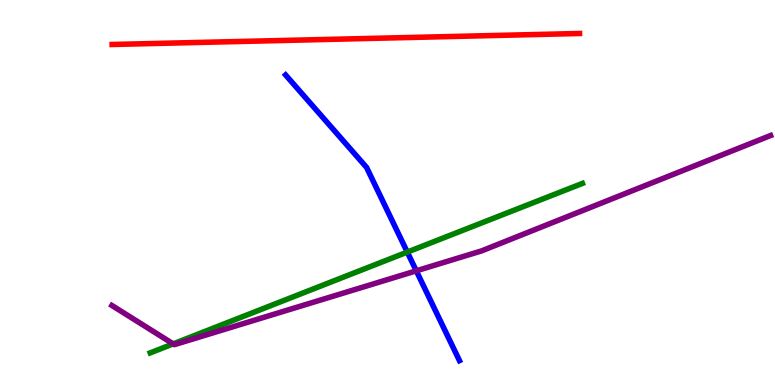[{'lines': ['blue', 'red'], 'intersections': []}, {'lines': ['green', 'red'], 'intersections': []}, {'lines': ['purple', 'red'], 'intersections': []}, {'lines': ['blue', 'green'], 'intersections': [{'x': 5.26, 'y': 3.45}]}, {'lines': ['blue', 'purple'], 'intersections': [{'x': 5.37, 'y': 2.97}]}, {'lines': ['green', 'purple'], 'intersections': [{'x': 2.23, 'y': 1.07}]}]